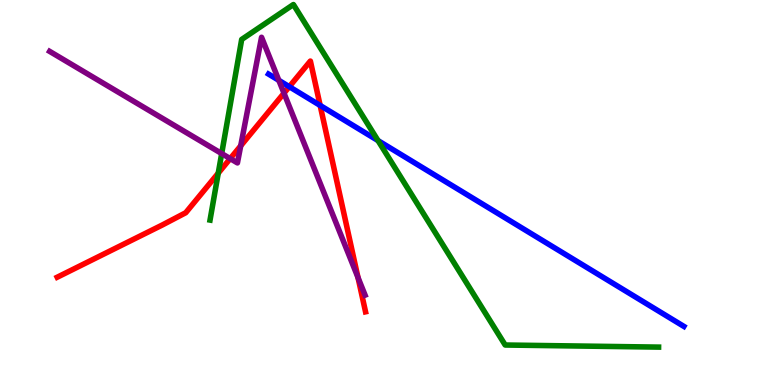[{'lines': ['blue', 'red'], 'intersections': [{'x': 3.73, 'y': 7.75}, {'x': 4.13, 'y': 7.26}]}, {'lines': ['green', 'red'], 'intersections': [{'x': 2.82, 'y': 5.5}]}, {'lines': ['purple', 'red'], 'intersections': [{'x': 2.97, 'y': 5.88}, {'x': 3.11, 'y': 6.21}, {'x': 3.66, 'y': 7.58}, {'x': 4.62, 'y': 2.79}]}, {'lines': ['blue', 'green'], 'intersections': [{'x': 4.88, 'y': 6.35}]}, {'lines': ['blue', 'purple'], 'intersections': [{'x': 3.6, 'y': 7.91}]}, {'lines': ['green', 'purple'], 'intersections': [{'x': 2.86, 'y': 6.01}]}]